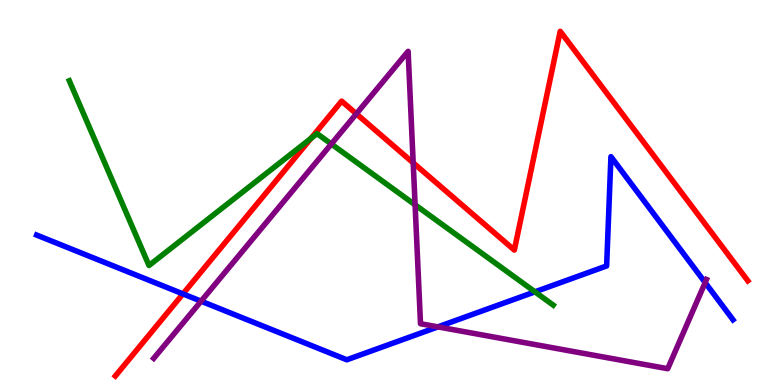[{'lines': ['blue', 'red'], 'intersections': [{'x': 2.36, 'y': 2.37}]}, {'lines': ['green', 'red'], 'intersections': [{'x': 4.01, 'y': 6.41}]}, {'lines': ['purple', 'red'], 'intersections': [{'x': 4.6, 'y': 7.04}, {'x': 5.33, 'y': 5.77}]}, {'lines': ['blue', 'green'], 'intersections': [{'x': 6.9, 'y': 2.42}]}, {'lines': ['blue', 'purple'], 'intersections': [{'x': 2.59, 'y': 2.18}, {'x': 5.65, 'y': 1.51}, {'x': 9.1, 'y': 2.66}]}, {'lines': ['green', 'purple'], 'intersections': [{'x': 4.28, 'y': 6.26}, {'x': 5.36, 'y': 4.68}]}]